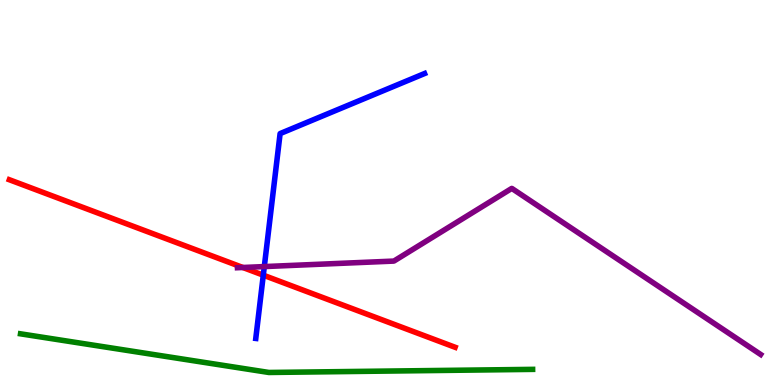[{'lines': ['blue', 'red'], 'intersections': [{'x': 3.4, 'y': 2.85}]}, {'lines': ['green', 'red'], 'intersections': []}, {'lines': ['purple', 'red'], 'intersections': [{'x': 3.13, 'y': 3.05}]}, {'lines': ['blue', 'green'], 'intersections': []}, {'lines': ['blue', 'purple'], 'intersections': [{'x': 3.41, 'y': 3.08}]}, {'lines': ['green', 'purple'], 'intersections': []}]